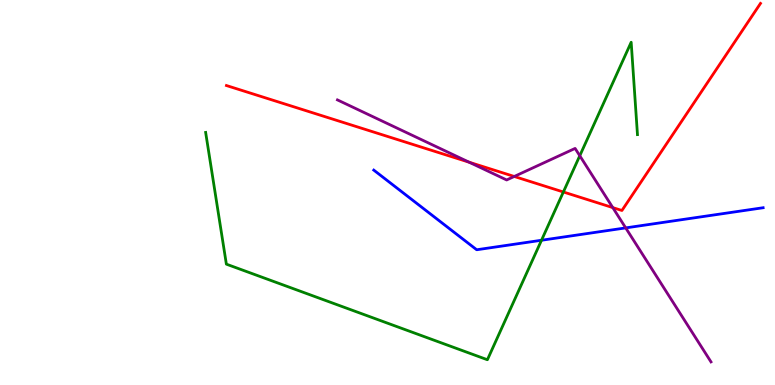[{'lines': ['blue', 'red'], 'intersections': []}, {'lines': ['green', 'red'], 'intersections': [{'x': 7.27, 'y': 5.01}]}, {'lines': ['purple', 'red'], 'intersections': [{'x': 6.05, 'y': 5.79}, {'x': 6.64, 'y': 5.42}, {'x': 7.91, 'y': 4.61}]}, {'lines': ['blue', 'green'], 'intersections': [{'x': 6.99, 'y': 3.76}]}, {'lines': ['blue', 'purple'], 'intersections': [{'x': 8.07, 'y': 4.08}]}, {'lines': ['green', 'purple'], 'intersections': [{'x': 7.48, 'y': 5.95}]}]